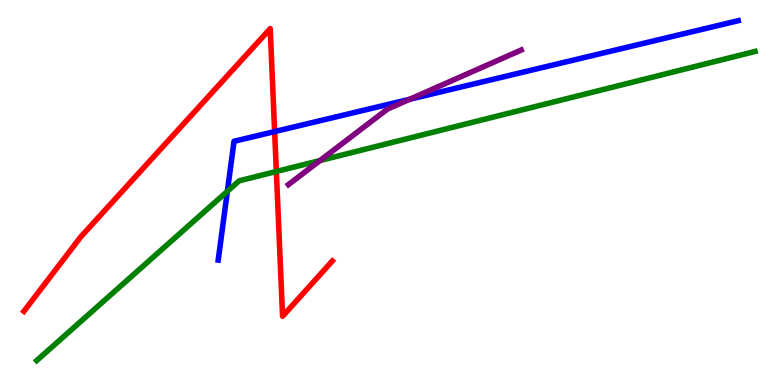[{'lines': ['blue', 'red'], 'intersections': [{'x': 3.54, 'y': 6.58}]}, {'lines': ['green', 'red'], 'intersections': [{'x': 3.57, 'y': 5.55}]}, {'lines': ['purple', 'red'], 'intersections': []}, {'lines': ['blue', 'green'], 'intersections': [{'x': 2.93, 'y': 5.03}]}, {'lines': ['blue', 'purple'], 'intersections': [{'x': 5.29, 'y': 7.42}]}, {'lines': ['green', 'purple'], 'intersections': [{'x': 4.13, 'y': 5.83}]}]